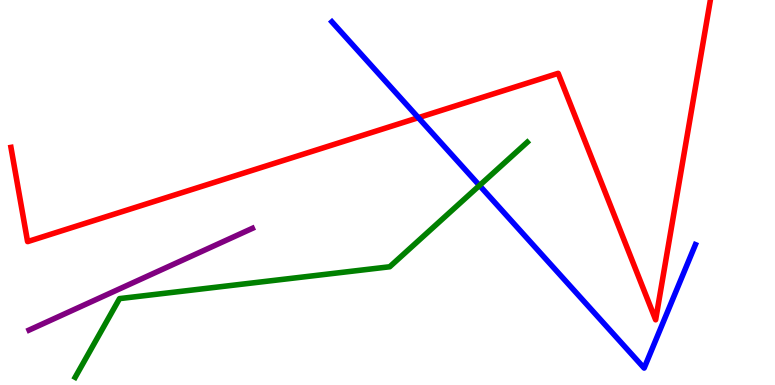[{'lines': ['blue', 'red'], 'intersections': [{'x': 5.4, 'y': 6.94}]}, {'lines': ['green', 'red'], 'intersections': []}, {'lines': ['purple', 'red'], 'intersections': []}, {'lines': ['blue', 'green'], 'intersections': [{'x': 6.19, 'y': 5.18}]}, {'lines': ['blue', 'purple'], 'intersections': []}, {'lines': ['green', 'purple'], 'intersections': []}]